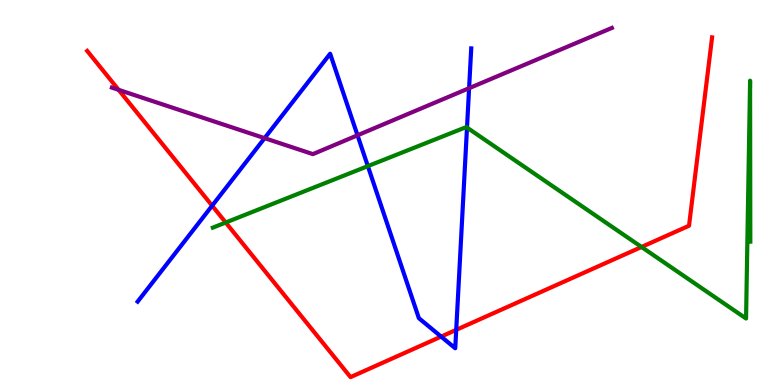[{'lines': ['blue', 'red'], 'intersections': [{'x': 2.74, 'y': 4.66}, {'x': 5.69, 'y': 1.26}, {'x': 5.89, 'y': 1.43}]}, {'lines': ['green', 'red'], 'intersections': [{'x': 2.91, 'y': 4.22}, {'x': 8.28, 'y': 3.58}]}, {'lines': ['purple', 'red'], 'intersections': [{'x': 1.53, 'y': 7.67}]}, {'lines': ['blue', 'green'], 'intersections': [{'x': 4.75, 'y': 5.69}, {'x': 6.03, 'y': 6.69}]}, {'lines': ['blue', 'purple'], 'intersections': [{'x': 3.41, 'y': 6.41}, {'x': 4.61, 'y': 6.49}, {'x': 6.05, 'y': 7.71}]}, {'lines': ['green', 'purple'], 'intersections': []}]